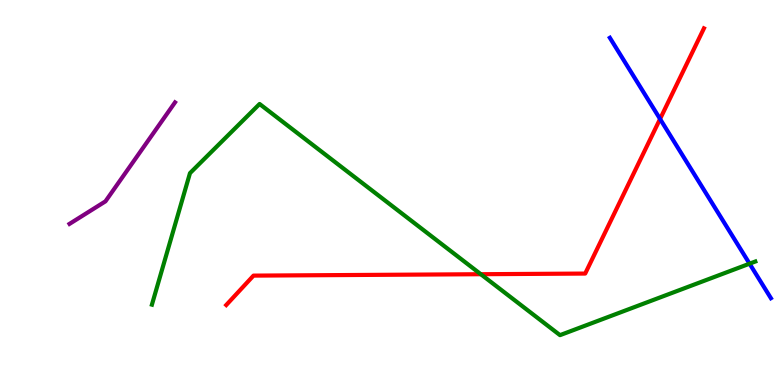[{'lines': ['blue', 'red'], 'intersections': [{'x': 8.52, 'y': 6.91}]}, {'lines': ['green', 'red'], 'intersections': [{'x': 6.2, 'y': 2.88}]}, {'lines': ['purple', 'red'], 'intersections': []}, {'lines': ['blue', 'green'], 'intersections': [{'x': 9.67, 'y': 3.15}]}, {'lines': ['blue', 'purple'], 'intersections': []}, {'lines': ['green', 'purple'], 'intersections': []}]